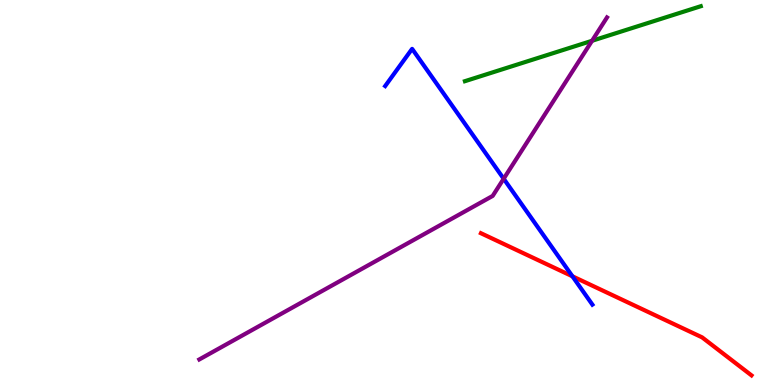[{'lines': ['blue', 'red'], 'intersections': [{'x': 7.39, 'y': 2.82}]}, {'lines': ['green', 'red'], 'intersections': []}, {'lines': ['purple', 'red'], 'intersections': []}, {'lines': ['blue', 'green'], 'intersections': []}, {'lines': ['blue', 'purple'], 'intersections': [{'x': 6.5, 'y': 5.36}]}, {'lines': ['green', 'purple'], 'intersections': [{'x': 7.64, 'y': 8.94}]}]